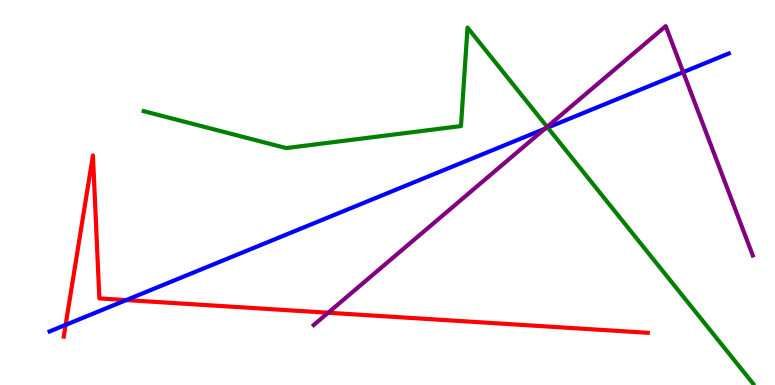[{'lines': ['blue', 'red'], 'intersections': [{'x': 0.847, 'y': 1.56}, {'x': 1.63, 'y': 2.21}]}, {'lines': ['green', 'red'], 'intersections': []}, {'lines': ['purple', 'red'], 'intersections': [{'x': 4.23, 'y': 1.88}]}, {'lines': ['blue', 'green'], 'intersections': [{'x': 7.07, 'y': 6.69}]}, {'lines': ['blue', 'purple'], 'intersections': [{'x': 7.03, 'y': 6.66}, {'x': 8.82, 'y': 8.13}]}, {'lines': ['green', 'purple'], 'intersections': [{'x': 7.06, 'y': 6.71}]}]